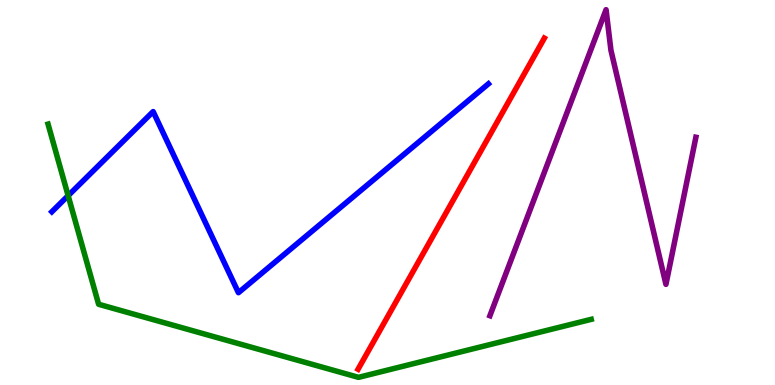[{'lines': ['blue', 'red'], 'intersections': []}, {'lines': ['green', 'red'], 'intersections': []}, {'lines': ['purple', 'red'], 'intersections': []}, {'lines': ['blue', 'green'], 'intersections': [{'x': 0.879, 'y': 4.92}]}, {'lines': ['blue', 'purple'], 'intersections': []}, {'lines': ['green', 'purple'], 'intersections': []}]